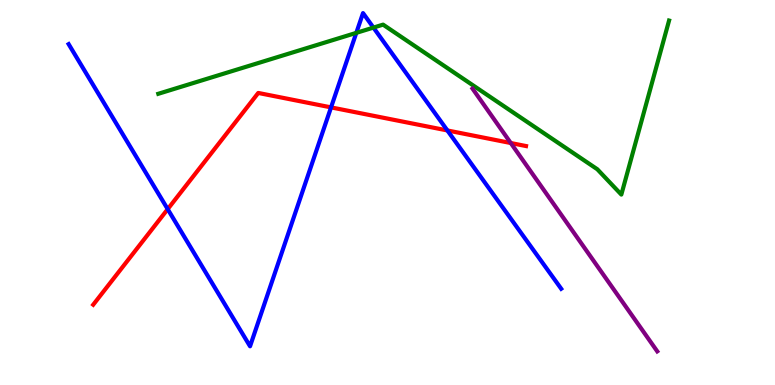[{'lines': ['blue', 'red'], 'intersections': [{'x': 2.16, 'y': 4.57}, {'x': 4.27, 'y': 7.21}, {'x': 5.77, 'y': 6.61}]}, {'lines': ['green', 'red'], 'intersections': []}, {'lines': ['purple', 'red'], 'intersections': [{'x': 6.59, 'y': 6.28}]}, {'lines': ['blue', 'green'], 'intersections': [{'x': 4.6, 'y': 9.15}, {'x': 4.82, 'y': 9.28}]}, {'lines': ['blue', 'purple'], 'intersections': []}, {'lines': ['green', 'purple'], 'intersections': []}]